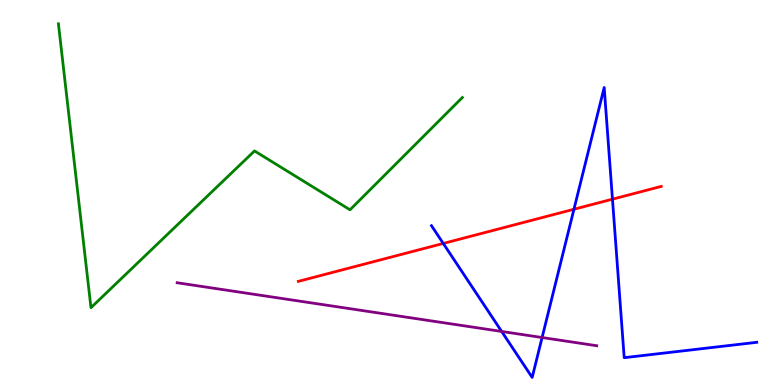[{'lines': ['blue', 'red'], 'intersections': [{'x': 5.72, 'y': 3.68}, {'x': 7.41, 'y': 4.56}, {'x': 7.9, 'y': 4.83}]}, {'lines': ['green', 'red'], 'intersections': []}, {'lines': ['purple', 'red'], 'intersections': []}, {'lines': ['blue', 'green'], 'intersections': []}, {'lines': ['blue', 'purple'], 'intersections': [{'x': 6.47, 'y': 1.39}, {'x': 6.99, 'y': 1.23}]}, {'lines': ['green', 'purple'], 'intersections': []}]